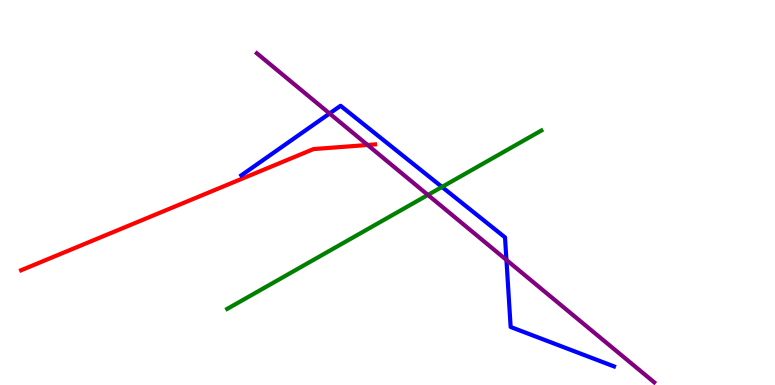[{'lines': ['blue', 'red'], 'intersections': []}, {'lines': ['green', 'red'], 'intersections': []}, {'lines': ['purple', 'red'], 'intersections': [{'x': 4.74, 'y': 6.23}]}, {'lines': ['blue', 'green'], 'intersections': [{'x': 5.7, 'y': 5.14}]}, {'lines': ['blue', 'purple'], 'intersections': [{'x': 4.25, 'y': 7.05}, {'x': 6.53, 'y': 3.25}]}, {'lines': ['green', 'purple'], 'intersections': [{'x': 5.52, 'y': 4.94}]}]